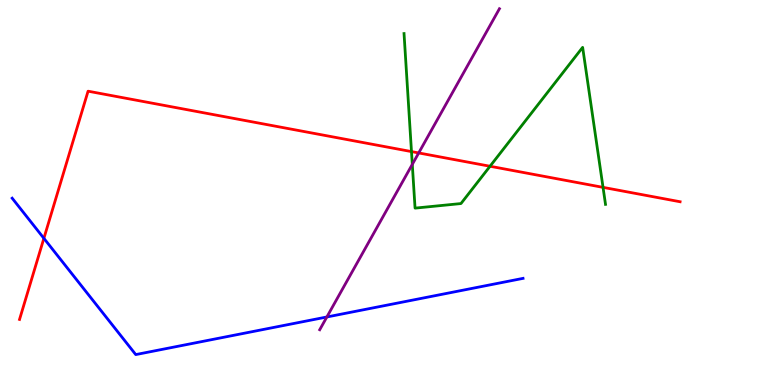[{'lines': ['blue', 'red'], 'intersections': [{'x': 0.566, 'y': 3.81}]}, {'lines': ['green', 'red'], 'intersections': [{'x': 5.31, 'y': 6.06}, {'x': 6.32, 'y': 5.68}, {'x': 7.78, 'y': 5.13}]}, {'lines': ['purple', 'red'], 'intersections': [{'x': 5.4, 'y': 6.03}]}, {'lines': ['blue', 'green'], 'intersections': []}, {'lines': ['blue', 'purple'], 'intersections': [{'x': 4.22, 'y': 1.77}]}, {'lines': ['green', 'purple'], 'intersections': [{'x': 5.32, 'y': 5.73}]}]